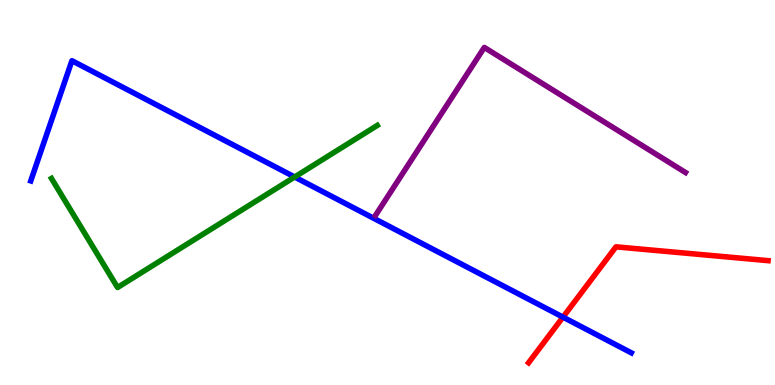[{'lines': ['blue', 'red'], 'intersections': [{'x': 7.26, 'y': 1.76}]}, {'lines': ['green', 'red'], 'intersections': []}, {'lines': ['purple', 'red'], 'intersections': []}, {'lines': ['blue', 'green'], 'intersections': [{'x': 3.8, 'y': 5.4}]}, {'lines': ['blue', 'purple'], 'intersections': []}, {'lines': ['green', 'purple'], 'intersections': []}]